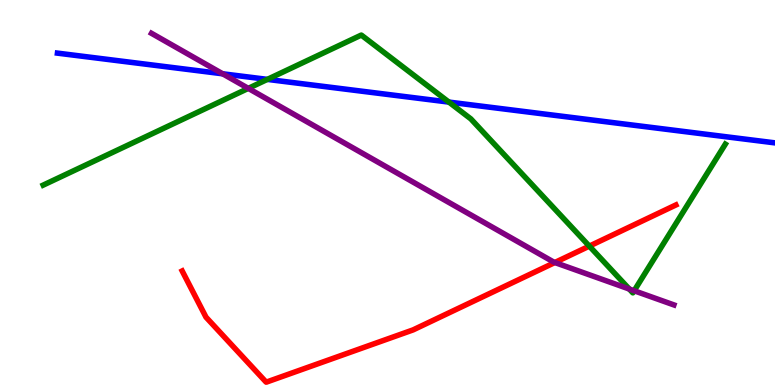[{'lines': ['blue', 'red'], 'intersections': []}, {'lines': ['green', 'red'], 'intersections': [{'x': 7.6, 'y': 3.61}]}, {'lines': ['purple', 'red'], 'intersections': [{'x': 7.16, 'y': 3.18}]}, {'lines': ['blue', 'green'], 'intersections': [{'x': 3.45, 'y': 7.94}, {'x': 5.79, 'y': 7.35}]}, {'lines': ['blue', 'purple'], 'intersections': [{'x': 2.87, 'y': 8.08}]}, {'lines': ['green', 'purple'], 'intersections': [{'x': 3.2, 'y': 7.7}, {'x': 8.12, 'y': 2.49}, {'x': 8.18, 'y': 2.45}]}]